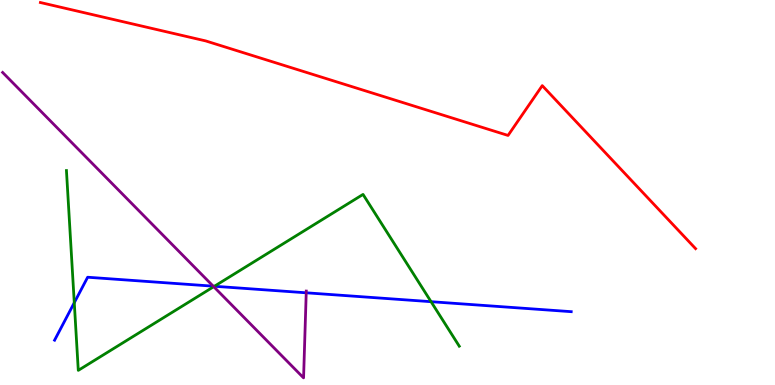[{'lines': ['blue', 'red'], 'intersections': []}, {'lines': ['green', 'red'], 'intersections': []}, {'lines': ['purple', 'red'], 'intersections': []}, {'lines': ['blue', 'green'], 'intersections': [{'x': 0.958, 'y': 2.14}, {'x': 2.77, 'y': 2.56}, {'x': 5.56, 'y': 2.16}]}, {'lines': ['blue', 'purple'], 'intersections': [{'x': 2.75, 'y': 2.57}, {'x': 3.95, 'y': 2.39}]}, {'lines': ['green', 'purple'], 'intersections': [{'x': 2.76, 'y': 2.55}]}]